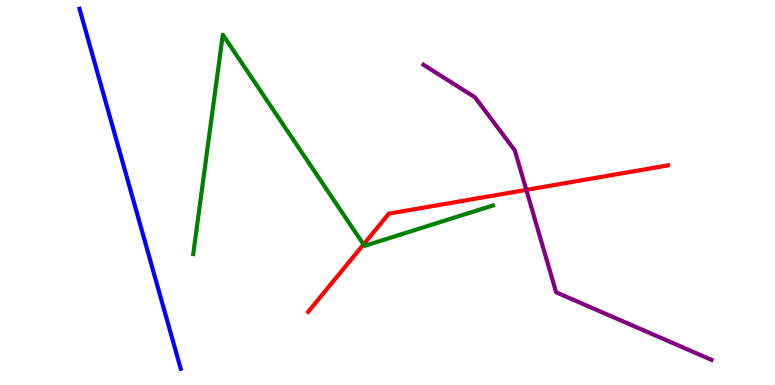[{'lines': ['blue', 'red'], 'intersections': []}, {'lines': ['green', 'red'], 'intersections': [{'x': 4.69, 'y': 3.65}]}, {'lines': ['purple', 'red'], 'intersections': [{'x': 6.79, 'y': 5.07}]}, {'lines': ['blue', 'green'], 'intersections': []}, {'lines': ['blue', 'purple'], 'intersections': []}, {'lines': ['green', 'purple'], 'intersections': []}]